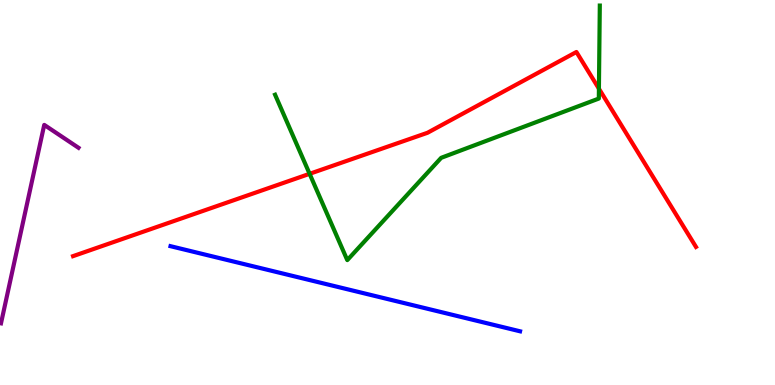[{'lines': ['blue', 'red'], 'intersections': []}, {'lines': ['green', 'red'], 'intersections': [{'x': 3.99, 'y': 5.49}, {'x': 7.73, 'y': 7.7}]}, {'lines': ['purple', 'red'], 'intersections': []}, {'lines': ['blue', 'green'], 'intersections': []}, {'lines': ['blue', 'purple'], 'intersections': []}, {'lines': ['green', 'purple'], 'intersections': []}]